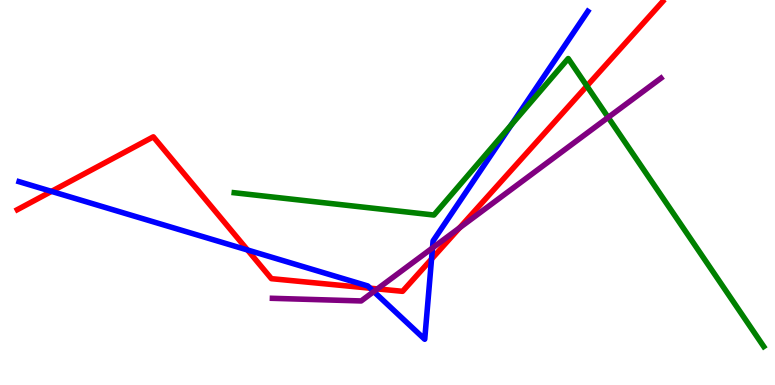[{'lines': ['blue', 'red'], 'intersections': [{'x': 0.664, 'y': 5.03}, {'x': 3.19, 'y': 3.51}, {'x': 4.78, 'y': 2.51}, {'x': 5.57, 'y': 3.27}]}, {'lines': ['green', 'red'], 'intersections': [{'x': 7.57, 'y': 7.77}]}, {'lines': ['purple', 'red'], 'intersections': [{'x': 4.87, 'y': 2.5}, {'x': 5.93, 'y': 4.08}]}, {'lines': ['blue', 'green'], 'intersections': [{'x': 6.6, 'y': 6.76}]}, {'lines': ['blue', 'purple'], 'intersections': [{'x': 4.82, 'y': 2.43}, {'x': 5.58, 'y': 3.56}]}, {'lines': ['green', 'purple'], 'intersections': [{'x': 7.85, 'y': 6.95}]}]